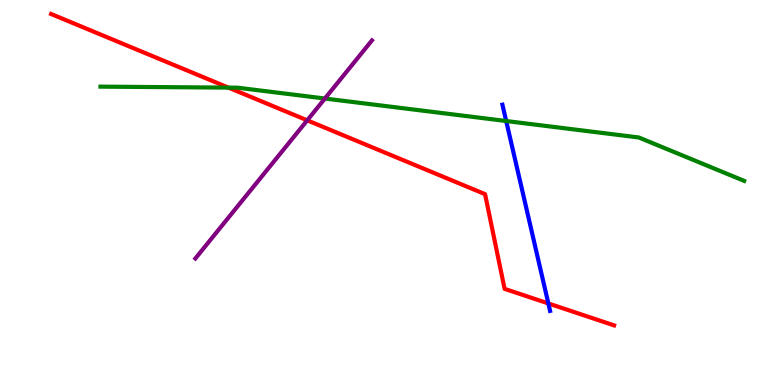[{'lines': ['blue', 'red'], 'intersections': [{'x': 7.08, 'y': 2.12}]}, {'lines': ['green', 'red'], 'intersections': [{'x': 2.95, 'y': 7.72}]}, {'lines': ['purple', 'red'], 'intersections': [{'x': 3.96, 'y': 6.87}]}, {'lines': ['blue', 'green'], 'intersections': [{'x': 6.53, 'y': 6.86}]}, {'lines': ['blue', 'purple'], 'intersections': []}, {'lines': ['green', 'purple'], 'intersections': [{'x': 4.19, 'y': 7.44}]}]